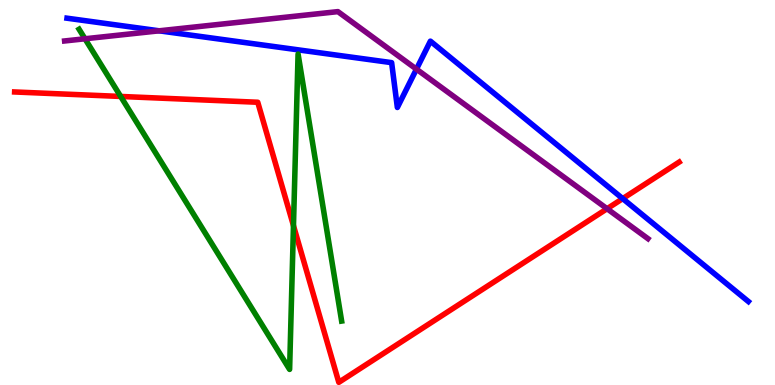[{'lines': ['blue', 'red'], 'intersections': [{'x': 8.03, 'y': 4.84}]}, {'lines': ['green', 'red'], 'intersections': [{'x': 1.56, 'y': 7.49}, {'x': 3.79, 'y': 4.14}]}, {'lines': ['purple', 'red'], 'intersections': [{'x': 7.83, 'y': 4.58}]}, {'lines': ['blue', 'green'], 'intersections': []}, {'lines': ['blue', 'purple'], 'intersections': [{'x': 2.05, 'y': 9.2}, {'x': 5.37, 'y': 8.2}]}, {'lines': ['green', 'purple'], 'intersections': [{'x': 1.1, 'y': 8.99}]}]